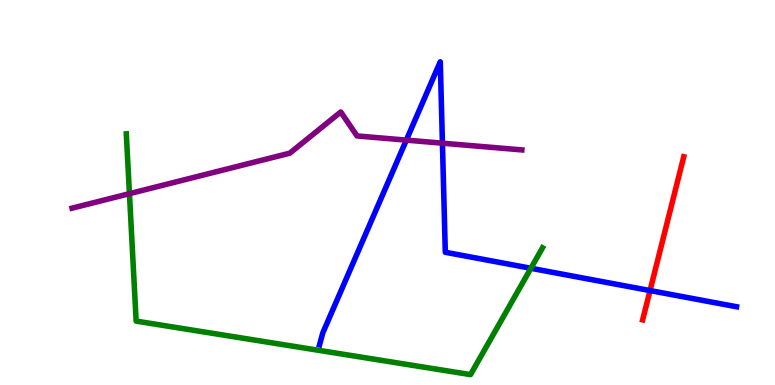[{'lines': ['blue', 'red'], 'intersections': [{'x': 8.39, 'y': 2.45}]}, {'lines': ['green', 'red'], 'intersections': []}, {'lines': ['purple', 'red'], 'intersections': []}, {'lines': ['blue', 'green'], 'intersections': [{'x': 6.85, 'y': 3.03}]}, {'lines': ['blue', 'purple'], 'intersections': [{'x': 5.24, 'y': 6.36}, {'x': 5.71, 'y': 6.28}]}, {'lines': ['green', 'purple'], 'intersections': [{'x': 1.67, 'y': 4.97}]}]